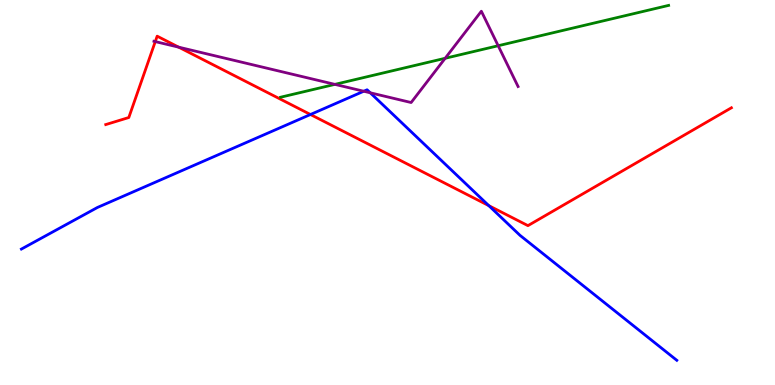[{'lines': ['blue', 'red'], 'intersections': [{'x': 4.01, 'y': 7.03}, {'x': 6.31, 'y': 4.66}]}, {'lines': ['green', 'red'], 'intersections': []}, {'lines': ['purple', 'red'], 'intersections': [{'x': 2.0, 'y': 8.92}, {'x': 2.31, 'y': 8.77}]}, {'lines': ['blue', 'green'], 'intersections': []}, {'lines': ['blue', 'purple'], 'intersections': [{'x': 4.69, 'y': 7.63}, {'x': 4.78, 'y': 7.59}]}, {'lines': ['green', 'purple'], 'intersections': [{'x': 4.32, 'y': 7.81}, {'x': 5.74, 'y': 8.49}, {'x': 6.43, 'y': 8.81}]}]